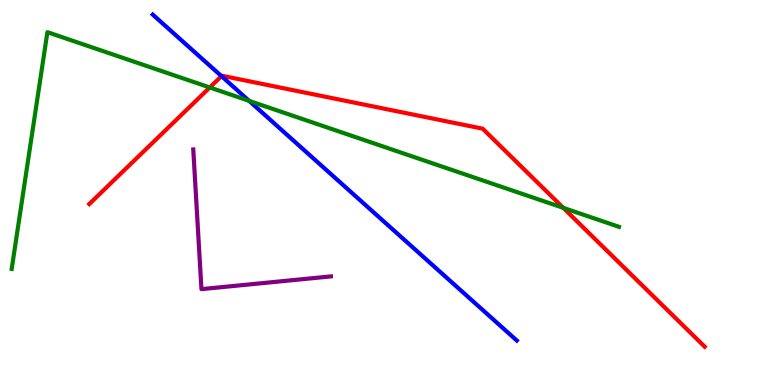[{'lines': ['blue', 'red'], 'intersections': [{'x': 2.86, 'y': 8.02}]}, {'lines': ['green', 'red'], 'intersections': [{'x': 2.71, 'y': 7.73}, {'x': 7.27, 'y': 4.6}]}, {'lines': ['purple', 'red'], 'intersections': []}, {'lines': ['blue', 'green'], 'intersections': [{'x': 3.21, 'y': 7.38}]}, {'lines': ['blue', 'purple'], 'intersections': []}, {'lines': ['green', 'purple'], 'intersections': []}]